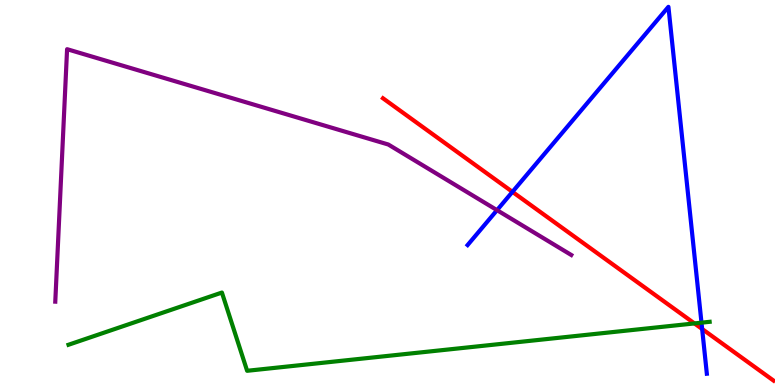[{'lines': ['blue', 'red'], 'intersections': [{'x': 6.61, 'y': 5.02}, {'x': 9.06, 'y': 1.45}]}, {'lines': ['green', 'red'], 'intersections': [{'x': 8.96, 'y': 1.6}]}, {'lines': ['purple', 'red'], 'intersections': []}, {'lines': ['blue', 'green'], 'intersections': [{'x': 9.05, 'y': 1.62}]}, {'lines': ['blue', 'purple'], 'intersections': [{'x': 6.41, 'y': 4.54}]}, {'lines': ['green', 'purple'], 'intersections': []}]